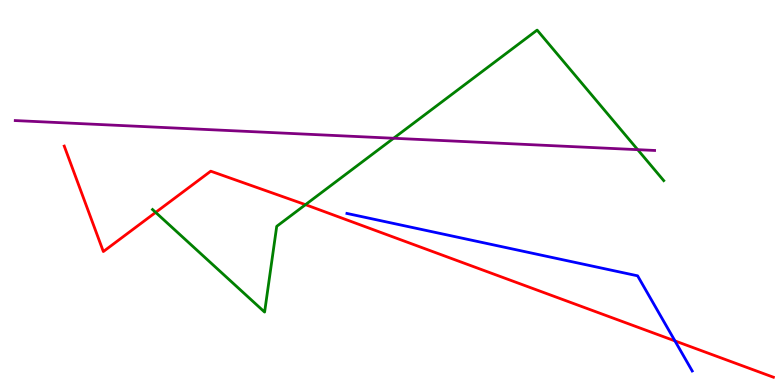[{'lines': ['blue', 'red'], 'intersections': [{'x': 8.71, 'y': 1.15}]}, {'lines': ['green', 'red'], 'intersections': [{'x': 2.01, 'y': 4.48}, {'x': 3.94, 'y': 4.68}]}, {'lines': ['purple', 'red'], 'intersections': []}, {'lines': ['blue', 'green'], 'intersections': []}, {'lines': ['blue', 'purple'], 'intersections': []}, {'lines': ['green', 'purple'], 'intersections': [{'x': 5.08, 'y': 6.41}, {'x': 8.23, 'y': 6.11}]}]